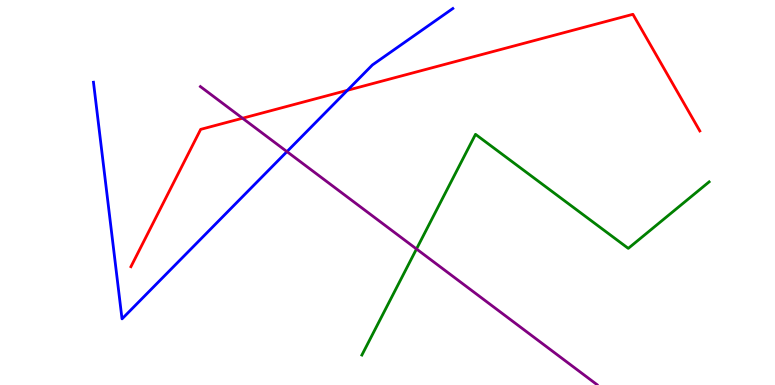[{'lines': ['blue', 'red'], 'intersections': [{'x': 4.48, 'y': 7.65}]}, {'lines': ['green', 'red'], 'intersections': []}, {'lines': ['purple', 'red'], 'intersections': [{'x': 3.13, 'y': 6.93}]}, {'lines': ['blue', 'green'], 'intersections': []}, {'lines': ['blue', 'purple'], 'intersections': [{'x': 3.7, 'y': 6.06}]}, {'lines': ['green', 'purple'], 'intersections': [{'x': 5.37, 'y': 3.53}]}]